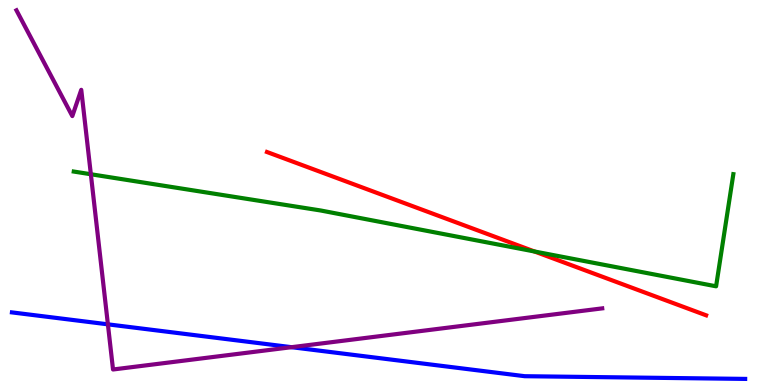[{'lines': ['blue', 'red'], 'intersections': []}, {'lines': ['green', 'red'], 'intersections': [{'x': 6.9, 'y': 3.47}]}, {'lines': ['purple', 'red'], 'intersections': []}, {'lines': ['blue', 'green'], 'intersections': []}, {'lines': ['blue', 'purple'], 'intersections': [{'x': 1.39, 'y': 1.58}, {'x': 3.76, 'y': 0.982}]}, {'lines': ['green', 'purple'], 'intersections': [{'x': 1.17, 'y': 5.47}]}]